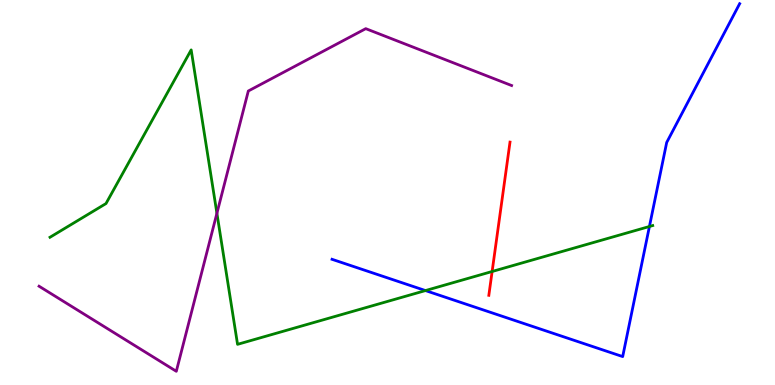[{'lines': ['blue', 'red'], 'intersections': []}, {'lines': ['green', 'red'], 'intersections': [{'x': 6.35, 'y': 2.95}]}, {'lines': ['purple', 'red'], 'intersections': []}, {'lines': ['blue', 'green'], 'intersections': [{'x': 5.49, 'y': 2.45}, {'x': 8.38, 'y': 4.12}]}, {'lines': ['blue', 'purple'], 'intersections': []}, {'lines': ['green', 'purple'], 'intersections': [{'x': 2.8, 'y': 4.46}]}]